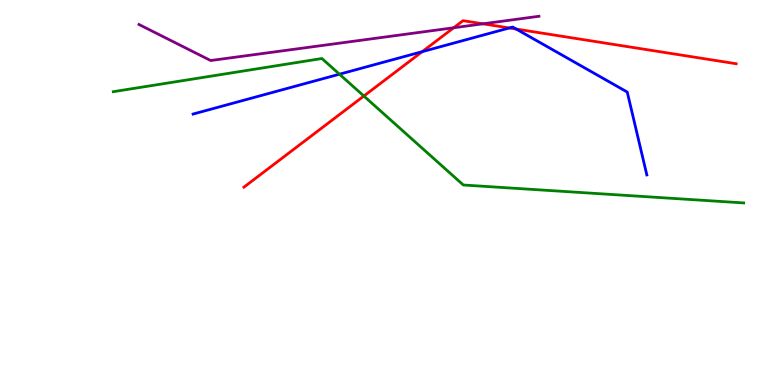[{'lines': ['blue', 'red'], 'intersections': [{'x': 5.45, 'y': 8.66}, {'x': 6.57, 'y': 9.27}, {'x': 6.66, 'y': 9.25}]}, {'lines': ['green', 'red'], 'intersections': [{'x': 4.69, 'y': 7.51}]}, {'lines': ['purple', 'red'], 'intersections': [{'x': 5.85, 'y': 9.28}, {'x': 6.23, 'y': 9.38}]}, {'lines': ['blue', 'green'], 'intersections': [{'x': 4.38, 'y': 8.07}]}, {'lines': ['blue', 'purple'], 'intersections': []}, {'lines': ['green', 'purple'], 'intersections': []}]